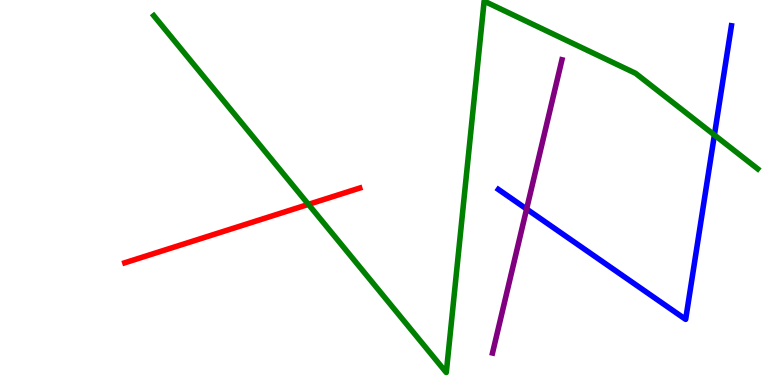[{'lines': ['blue', 'red'], 'intersections': []}, {'lines': ['green', 'red'], 'intersections': [{'x': 3.98, 'y': 4.69}]}, {'lines': ['purple', 'red'], 'intersections': []}, {'lines': ['blue', 'green'], 'intersections': [{'x': 9.22, 'y': 6.49}]}, {'lines': ['blue', 'purple'], 'intersections': [{'x': 6.79, 'y': 4.57}]}, {'lines': ['green', 'purple'], 'intersections': []}]